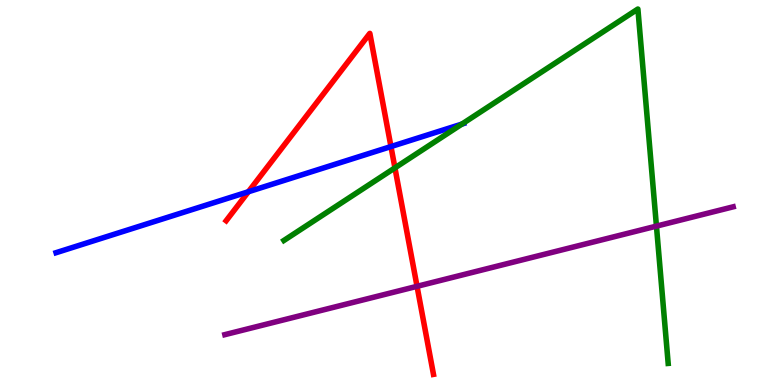[{'lines': ['blue', 'red'], 'intersections': [{'x': 3.21, 'y': 5.02}, {'x': 5.04, 'y': 6.19}]}, {'lines': ['green', 'red'], 'intersections': [{'x': 5.1, 'y': 5.64}]}, {'lines': ['purple', 'red'], 'intersections': [{'x': 5.38, 'y': 2.56}]}, {'lines': ['blue', 'green'], 'intersections': [{'x': 5.96, 'y': 6.78}]}, {'lines': ['blue', 'purple'], 'intersections': []}, {'lines': ['green', 'purple'], 'intersections': [{'x': 8.47, 'y': 4.13}]}]